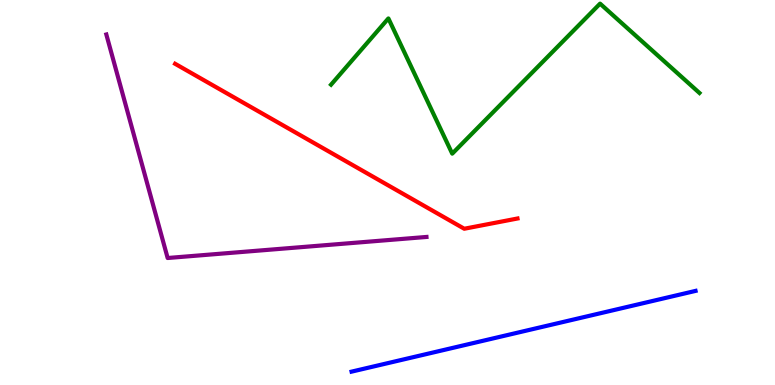[{'lines': ['blue', 'red'], 'intersections': []}, {'lines': ['green', 'red'], 'intersections': []}, {'lines': ['purple', 'red'], 'intersections': []}, {'lines': ['blue', 'green'], 'intersections': []}, {'lines': ['blue', 'purple'], 'intersections': []}, {'lines': ['green', 'purple'], 'intersections': []}]